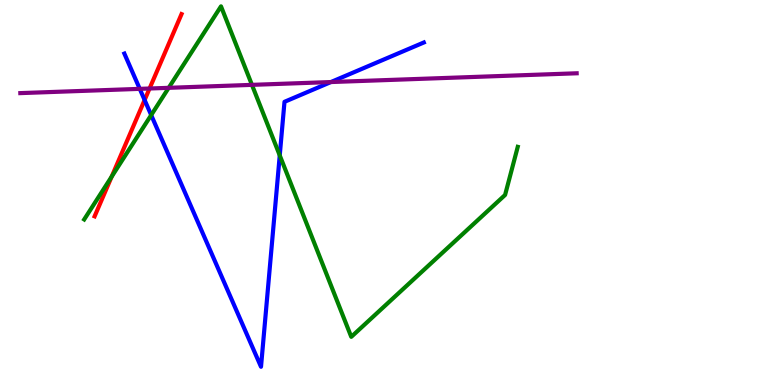[{'lines': ['blue', 'red'], 'intersections': [{'x': 1.87, 'y': 7.4}]}, {'lines': ['green', 'red'], 'intersections': [{'x': 1.44, 'y': 5.41}]}, {'lines': ['purple', 'red'], 'intersections': [{'x': 1.93, 'y': 7.7}]}, {'lines': ['blue', 'green'], 'intersections': [{'x': 1.95, 'y': 7.01}, {'x': 3.61, 'y': 5.96}]}, {'lines': ['blue', 'purple'], 'intersections': [{'x': 1.8, 'y': 7.69}, {'x': 4.27, 'y': 7.87}]}, {'lines': ['green', 'purple'], 'intersections': [{'x': 2.18, 'y': 7.72}, {'x': 3.25, 'y': 7.8}]}]